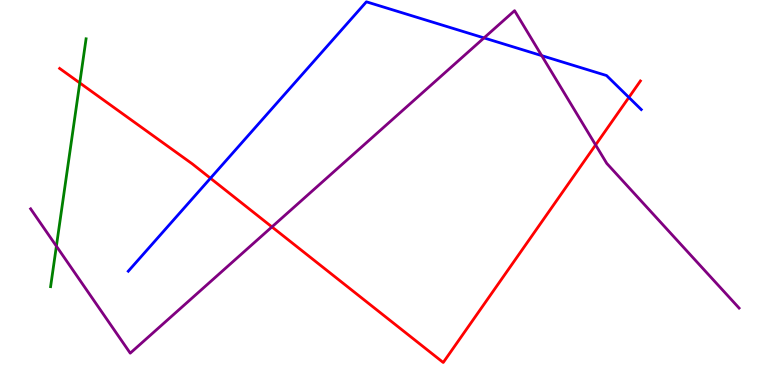[{'lines': ['blue', 'red'], 'intersections': [{'x': 2.72, 'y': 5.37}, {'x': 8.11, 'y': 7.47}]}, {'lines': ['green', 'red'], 'intersections': [{'x': 1.03, 'y': 7.85}]}, {'lines': ['purple', 'red'], 'intersections': [{'x': 3.51, 'y': 4.11}, {'x': 7.69, 'y': 6.24}]}, {'lines': ['blue', 'green'], 'intersections': []}, {'lines': ['blue', 'purple'], 'intersections': [{'x': 6.25, 'y': 9.02}, {'x': 6.99, 'y': 8.56}]}, {'lines': ['green', 'purple'], 'intersections': [{'x': 0.728, 'y': 3.61}]}]